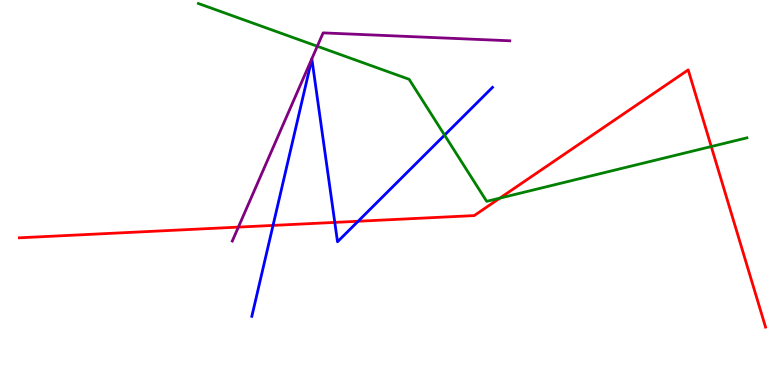[{'lines': ['blue', 'red'], 'intersections': [{'x': 3.52, 'y': 4.15}, {'x': 4.32, 'y': 4.22}, {'x': 4.62, 'y': 4.25}]}, {'lines': ['green', 'red'], 'intersections': [{'x': 6.45, 'y': 4.85}, {'x': 9.18, 'y': 6.19}]}, {'lines': ['purple', 'red'], 'intersections': [{'x': 3.08, 'y': 4.1}]}, {'lines': ['blue', 'green'], 'intersections': [{'x': 5.74, 'y': 6.49}]}, {'lines': ['blue', 'purple'], 'intersections': []}, {'lines': ['green', 'purple'], 'intersections': [{'x': 4.09, 'y': 8.8}]}]